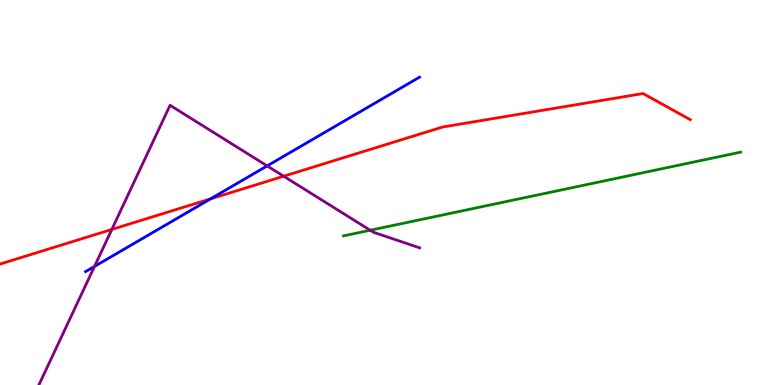[{'lines': ['blue', 'red'], 'intersections': [{'x': 2.72, 'y': 4.83}]}, {'lines': ['green', 'red'], 'intersections': []}, {'lines': ['purple', 'red'], 'intersections': [{'x': 1.44, 'y': 4.04}, {'x': 3.66, 'y': 5.42}]}, {'lines': ['blue', 'green'], 'intersections': []}, {'lines': ['blue', 'purple'], 'intersections': [{'x': 1.22, 'y': 3.08}, {'x': 3.45, 'y': 5.69}]}, {'lines': ['green', 'purple'], 'intersections': [{'x': 4.78, 'y': 4.02}]}]